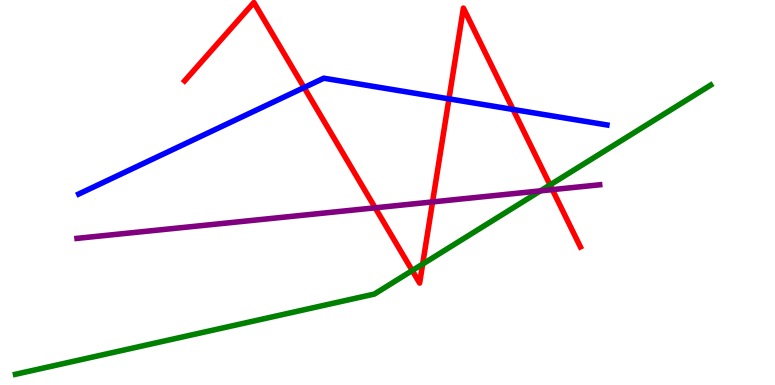[{'lines': ['blue', 'red'], 'intersections': [{'x': 3.92, 'y': 7.73}, {'x': 5.79, 'y': 7.43}, {'x': 6.62, 'y': 7.16}]}, {'lines': ['green', 'red'], 'intersections': [{'x': 5.32, 'y': 2.97}, {'x': 5.45, 'y': 3.14}, {'x': 7.1, 'y': 5.2}]}, {'lines': ['purple', 'red'], 'intersections': [{'x': 4.84, 'y': 4.6}, {'x': 5.58, 'y': 4.76}, {'x': 7.13, 'y': 5.07}]}, {'lines': ['blue', 'green'], 'intersections': []}, {'lines': ['blue', 'purple'], 'intersections': []}, {'lines': ['green', 'purple'], 'intersections': [{'x': 6.97, 'y': 5.04}]}]